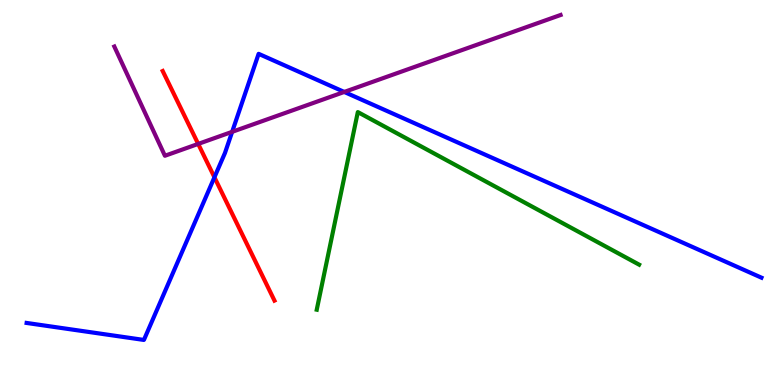[{'lines': ['blue', 'red'], 'intersections': [{'x': 2.77, 'y': 5.4}]}, {'lines': ['green', 'red'], 'intersections': []}, {'lines': ['purple', 'red'], 'intersections': [{'x': 2.56, 'y': 6.26}]}, {'lines': ['blue', 'green'], 'intersections': []}, {'lines': ['blue', 'purple'], 'intersections': [{'x': 3.0, 'y': 6.58}, {'x': 4.44, 'y': 7.61}]}, {'lines': ['green', 'purple'], 'intersections': []}]